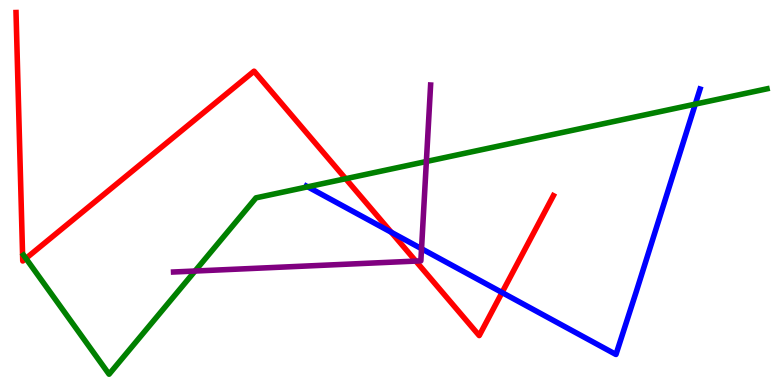[{'lines': ['blue', 'red'], 'intersections': [{'x': 5.05, 'y': 3.97}, {'x': 6.48, 'y': 2.4}]}, {'lines': ['green', 'red'], 'intersections': [{'x': 0.334, 'y': 3.29}, {'x': 4.46, 'y': 5.36}]}, {'lines': ['purple', 'red'], 'intersections': [{'x': 5.37, 'y': 3.22}]}, {'lines': ['blue', 'green'], 'intersections': [{'x': 3.97, 'y': 5.15}, {'x': 8.97, 'y': 7.3}]}, {'lines': ['blue', 'purple'], 'intersections': [{'x': 5.44, 'y': 3.54}]}, {'lines': ['green', 'purple'], 'intersections': [{'x': 2.52, 'y': 2.96}, {'x': 5.5, 'y': 5.81}]}]